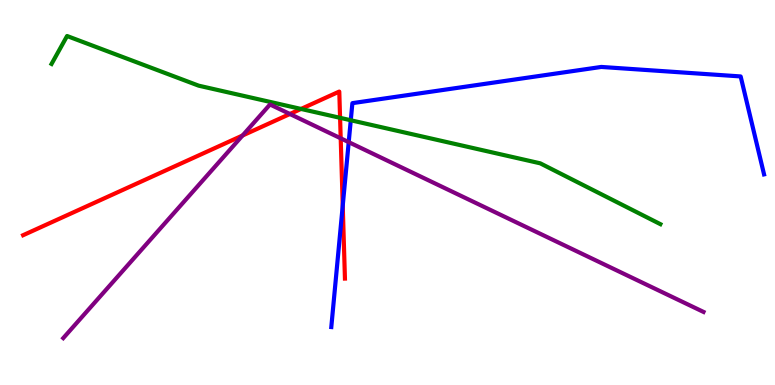[{'lines': ['blue', 'red'], 'intersections': [{'x': 4.42, 'y': 4.66}]}, {'lines': ['green', 'red'], 'intersections': [{'x': 3.88, 'y': 7.17}, {'x': 4.39, 'y': 6.94}]}, {'lines': ['purple', 'red'], 'intersections': [{'x': 3.13, 'y': 6.48}, {'x': 3.74, 'y': 7.04}, {'x': 4.4, 'y': 6.41}]}, {'lines': ['blue', 'green'], 'intersections': [{'x': 4.53, 'y': 6.88}]}, {'lines': ['blue', 'purple'], 'intersections': [{'x': 4.5, 'y': 6.31}]}, {'lines': ['green', 'purple'], 'intersections': []}]